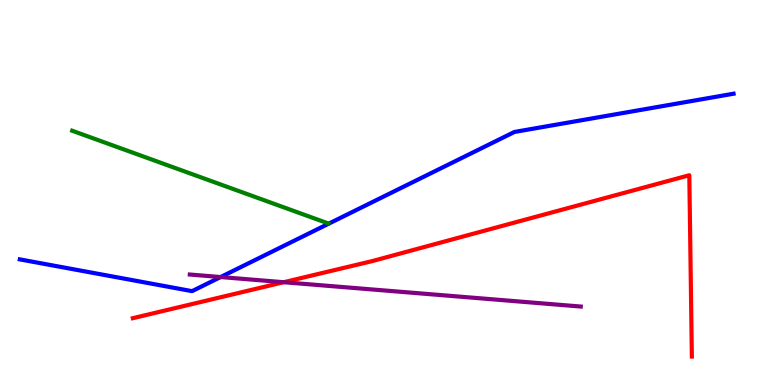[{'lines': ['blue', 'red'], 'intersections': []}, {'lines': ['green', 'red'], 'intersections': []}, {'lines': ['purple', 'red'], 'intersections': [{'x': 3.66, 'y': 2.67}]}, {'lines': ['blue', 'green'], 'intersections': []}, {'lines': ['blue', 'purple'], 'intersections': [{'x': 2.85, 'y': 2.8}]}, {'lines': ['green', 'purple'], 'intersections': []}]